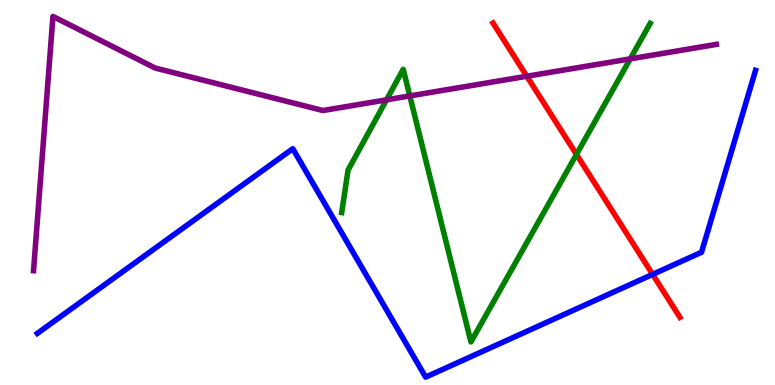[{'lines': ['blue', 'red'], 'intersections': [{'x': 8.42, 'y': 2.87}]}, {'lines': ['green', 'red'], 'intersections': [{'x': 7.44, 'y': 5.99}]}, {'lines': ['purple', 'red'], 'intersections': [{'x': 6.8, 'y': 8.02}]}, {'lines': ['blue', 'green'], 'intersections': []}, {'lines': ['blue', 'purple'], 'intersections': []}, {'lines': ['green', 'purple'], 'intersections': [{'x': 4.99, 'y': 7.41}, {'x': 5.29, 'y': 7.51}, {'x': 8.13, 'y': 8.47}]}]